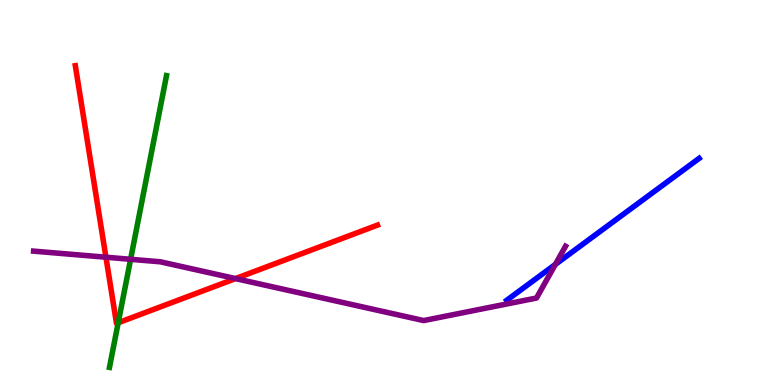[{'lines': ['blue', 'red'], 'intersections': []}, {'lines': ['green', 'red'], 'intersections': [{'x': 1.53, 'y': 1.62}]}, {'lines': ['purple', 'red'], 'intersections': [{'x': 1.37, 'y': 3.32}, {'x': 3.04, 'y': 2.76}]}, {'lines': ['blue', 'green'], 'intersections': []}, {'lines': ['blue', 'purple'], 'intersections': [{'x': 7.17, 'y': 3.13}]}, {'lines': ['green', 'purple'], 'intersections': [{'x': 1.69, 'y': 3.27}]}]